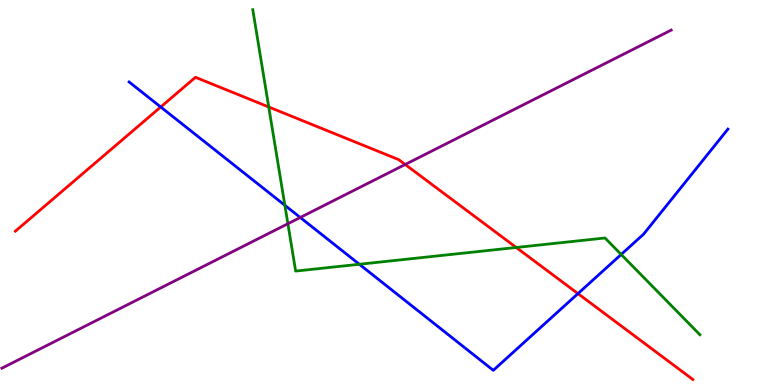[{'lines': ['blue', 'red'], 'intersections': [{'x': 2.07, 'y': 7.22}, {'x': 7.46, 'y': 2.37}]}, {'lines': ['green', 'red'], 'intersections': [{'x': 3.47, 'y': 7.22}, {'x': 6.66, 'y': 3.57}]}, {'lines': ['purple', 'red'], 'intersections': [{'x': 5.23, 'y': 5.73}]}, {'lines': ['blue', 'green'], 'intersections': [{'x': 3.68, 'y': 4.67}, {'x': 4.64, 'y': 3.14}, {'x': 8.02, 'y': 3.39}]}, {'lines': ['blue', 'purple'], 'intersections': [{'x': 3.87, 'y': 4.35}]}, {'lines': ['green', 'purple'], 'intersections': [{'x': 3.71, 'y': 4.19}]}]